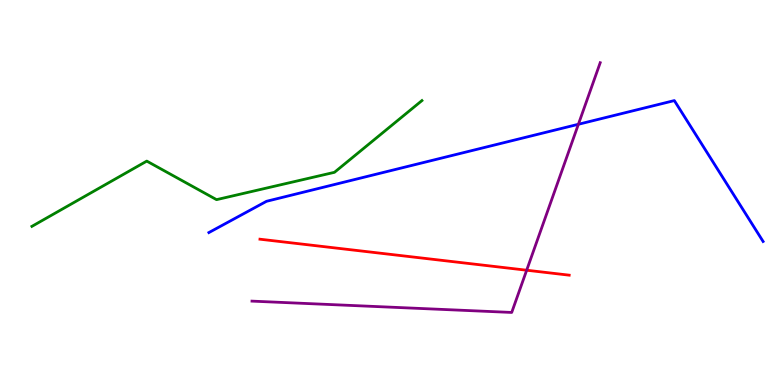[{'lines': ['blue', 'red'], 'intersections': []}, {'lines': ['green', 'red'], 'intersections': []}, {'lines': ['purple', 'red'], 'intersections': [{'x': 6.8, 'y': 2.98}]}, {'lines': ['blue', 'green'], 'intersections': []}, {'lines': ['blue', 'purple'], 'intersections': [{'x': 7.46, 'y': 6.77}]}, {'lines': ['green', 'purple'], 'intersections': []}]